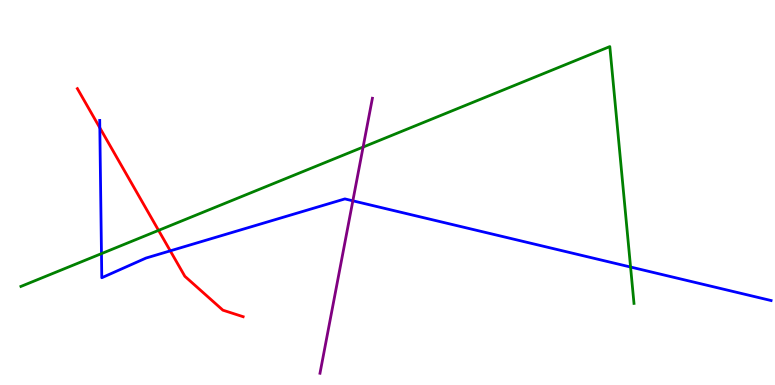[{'lines': ['blue', 'red'], 'intersections': [{'x': 1.29, 'y': 6.68}, {'x': 2.2, 'y': 3.48}]}, {'lines': ['green', 'red'], 'intersections': [{'x': 2.05, 'y': 4.02}]}, {'lines': ['purple', 'red'], 'intersections': []}, {'lines': ['blue', 'green'], 'intersections': [{'x': 1.31, 'y': 3.41}, {'x': 8.14, 'y': 3.06}]}, {'lines': ['blue', 'purple'], 'intersections': [{'x': 4.55, 'y': 4.78}]}, {'lines': ['green', 'purple'], 'intersections': [{'x': 4.69, 'y': 6.18}]}]